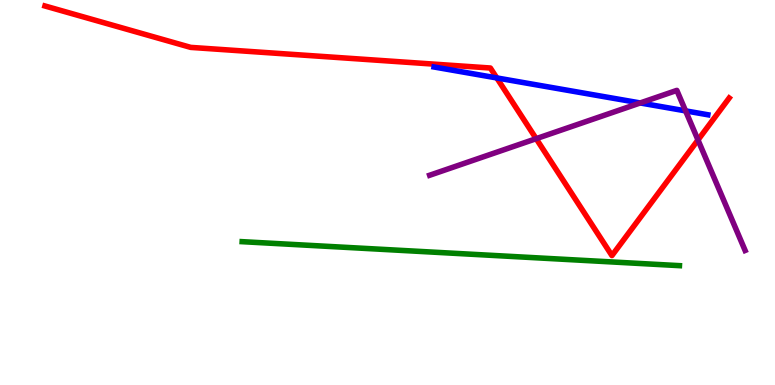[{'lines': ['blue', 'red'], 'intersections': [{'x': 6.41, 'y': 7.98}]}, {'lines': ['green', 'red'], 'intersections': []}, {'lines': ['purple', 'red'], 'intersections': [{'x': 6.92, 'y': 6.4}, {'x': 9.01, 'y': 6.36}]}, {'lines': ['blue', 'green'], 'intersections': []}, {'lines': ['blue', 'purple'], 'intersections': [{'x': 8.26, 'y': 7.33}, {'x': 8.85, 'y': 7.12}]}, {'lines': ['green', 'purple'], 'intersections': []}]